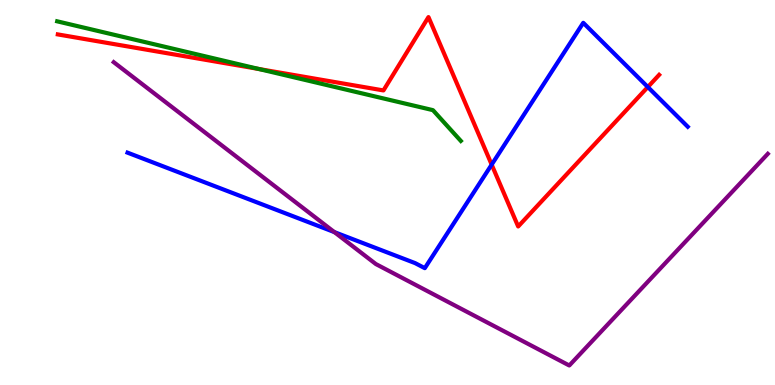[{'lines': ['blue', 'red'], 'intersections': [{'x': 6.34, 'y': 5.72}, {'x': 8.36, 'y': 7.74}]}, {'lines': ['green', 'red'], 'intersections': [{'x': 3.34, 'y': 8.21}]}, {'lines': ['purple', 'red'], 'intersections': []}, {'lines': ['blue', 'green'], 'intersections': []}, {'lines': ['blue', 'purple'], 'intersections': [{'x': 4.31, 'y': 3.97}]}, {'lines': ['green', 'purple'], 'intersections': []}]